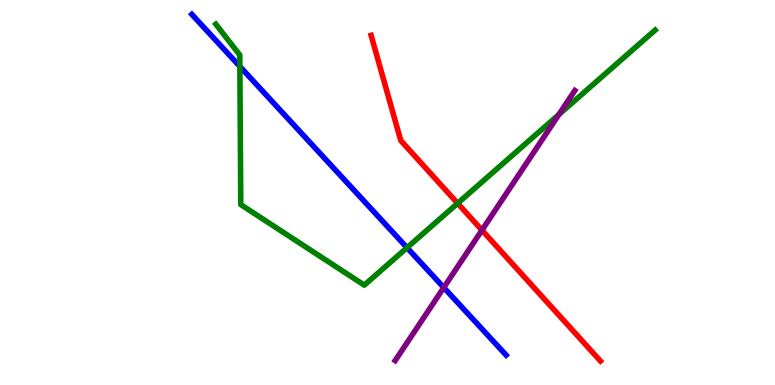[{'lines': ['blue', 'red'], 'intersections': []}, {'lines': ['green', 'red'], 'intersections': [{'x': 5.9, 'y': 4.72}]}, {'lines': ['purple', 'red'], 'intersections': [{'x': 6.22, 'y': 4.02}]}, {'lines': ['blue', 'green'], 'intersections': [{'x': 3.09, 'y': 8.27}, {'x': 5.25, 'y': 3.57}]}, {'lines': ['blue', 'purple'], 'intersections': [{'x': 5.73, 'y': 2.53}]}, {'lines': ['green', 'purple'], 'intersections': [{'x': 7.21, 'y': 7.03}]}]